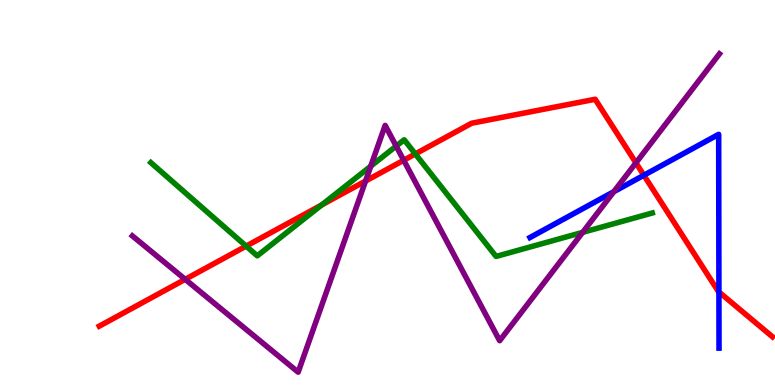[{'lines': ['blue', 'red'], 'intersections': [{'x': 8.31, 'y': 5.45}, {'x': 9.28, 'y': 2.42}]}, {'lines': ['green', 'red'], 'intersections': [{'x': 3.18, 'y': 3.61}, {'x': 4.15, 'y': 4.68}, {'x': 5.36, 'y': 6.0}]}, {'lines': ['purple', 'red'], 'intersections': [{'x': 2.39, 'y': 2.74}, {'x': 4.72, 'y': 5.3}, {'x': 5.21, 'y': 5.84}, {'x': 8.21, 'y': 5.77}]}, {'lines': ['blue', 'green'], 'intersections': []}, {'lines': ['blue', 'purple'], 'intersections': [{'x': 7.92, 'y': 5.02}]}, {'lines': ['green', 'purple'], 'intersections': [{'x': 4.78, 'y': 5.68}, {'x': 5.11, 'y': 6.21}, {'x': 7.52, 'y': 3.96}]}]